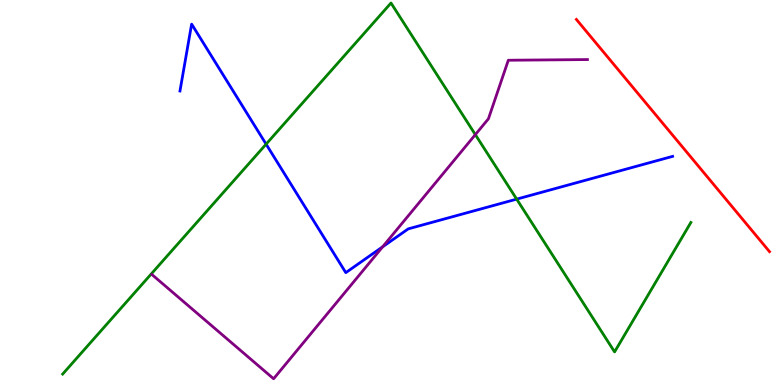[{'lines': ['blue', 'red'], 'intersections': []}, {'lines': ['green', 'red'], 'intersections': []}, {'lines': ['purple', 'red'], 'intersections': []}, {'lines': ['blue', 'green'], 'intersections': [{'x': 3.43, 'y': 6.26}, {'x': 6.67, 'y': 4.83}]}, {'lines': ['blue', 'purple'], 'intersections': [{'x': 4.94, 'y': 3.59}]}, {'lines': ['green', 'purple'], 'intersections': [{'x': 6.13, 'y': 6.5}]}]